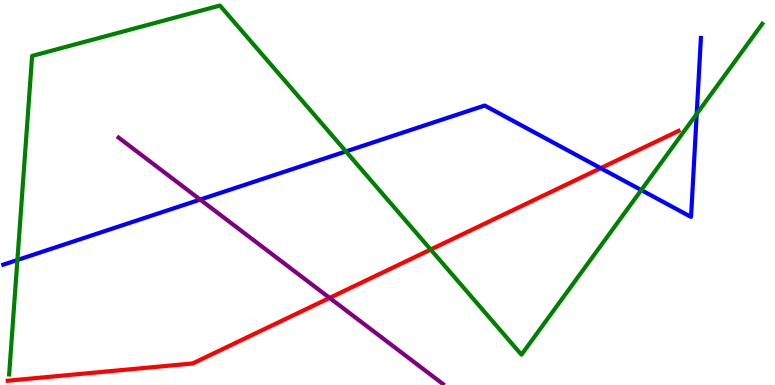[{'lines': ['blue', 'red'], 'intersections': [{'x': 7.75, 'y': 5.63}]}, {'lines': ['green', 'red'], 'intersections': [{'x': 5.56, 'y': 3.52}]}, {'lines': ['purple', 'red'], 'intersections': [{'x': 4.25, 'y': 2.26}]}, {'lines': ['blue', 'green'], 'intersections': [{'x': 0.224, 'y': 3.25}, {'x': 4.46, 'y': 6.07}, {'x': 8.27, 'y': 5.06}, {'x': 8.99, 'y': 7.04}]}, {'lines': ['blue', 'purple'], 'intersections': [{'x': 2.58, 'y': 4.82}]}, {'lines': ['green', 'purple'], 'intersections': []}]